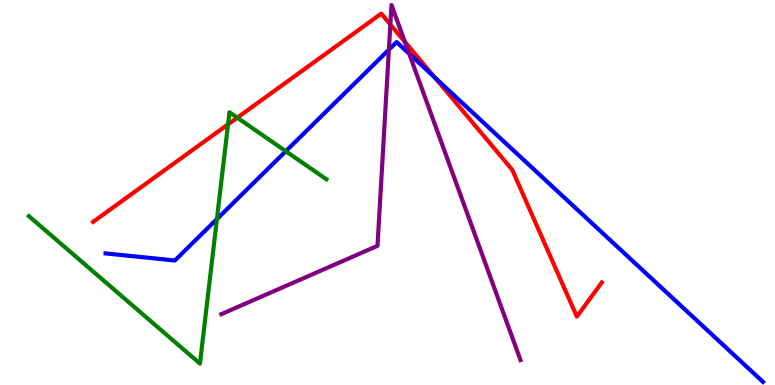[{'lines': ['blue', 'red'], 'intersections': [{'x': 5.61, 'y': 7.99}]}, {'lines': ['green', 'red'], 'intersections': [{'x': 2.94, 'y': 6.77}, {'x': 3.06, 'y': 6.94}]}, {'lines': ['purple', 'red'], 'intersections': [{'x': 5.04, 'y': 9.36}, {'x': 5.22, 'y': 8.91}]}, {'lines': ['blue', 'green'], 'intersections': [{'x': 2.8, 'y': 4.31}, {'x': 3.69, 'y': 6.07}]}, {'lines': ['blue', 'purple'], 'intersections': [{'x': 5.02, 'y': 8.71}, {'x': 5.28, 'y': 8.6}]}, {'lines': ['green', 'purple'], 'intersections': []}]